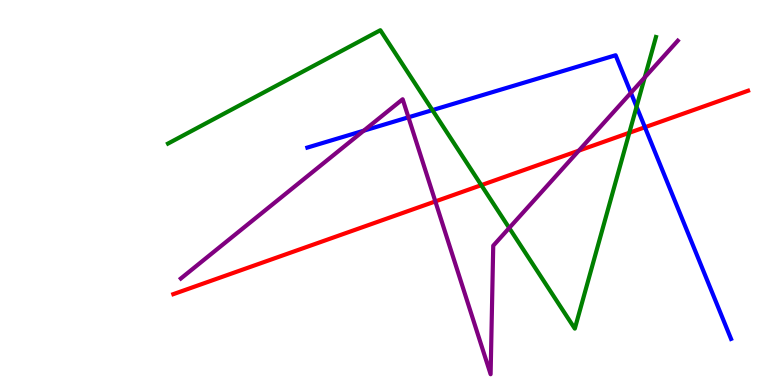[{'lines': ['blue', 'red'], 'intersections': [{'x': 8.32, 'y': 6.69}]}, {'lines': ['green', 'red'], 'intersections': [{'x': 6.21, 'y': 5.19}, {'x': 8.12, 'y': 6.55}]}, {'lines': ['purple', 'red'], 'intersections': [{'x': 5.62, 'y': 4.77}, {'x': 7.47, 'y': 6.09}]}, {'lines': ['blue', 'green'], 'intersections': [{'x': 5.58, 'y': 7.14}, {'x': 8.21, 'y': 7.23}]}, {'lines': ['blue', 'purple'], 'intersections': [{'x': 4.69, 'y': 6.61}, {'x': 5.27, 'y': 6.95}, {'x': 8.14, 'y': 7.59}]}, {'lines': ['green', 'purple'], 'intersections': [{'x': 6.57, 'y': 4.08}, {'x': 8.32, 'y': 7.99}]}]